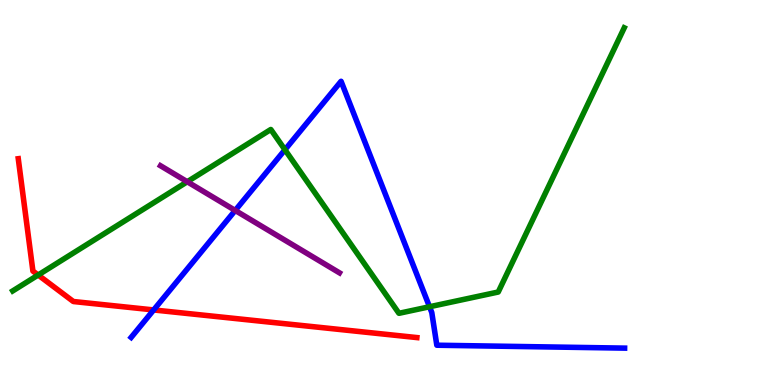[{'lines': ['blue', 'red'], 'intersections': [{'x': 1.98, 'y': 1.95}]}, {'lines': ['green', 'red'], 'intersections': [{'x': 0.492, 'y': 2.86}]}, {'lines': ['purple', 'red'], 'intersections': []}, {'lines': ['blue', 'green'], 'intersections': [{'x': 3.68, 'y': 6.11}, {'x': 5.54, 'y': 2.03}]}, {'lines': ['blue', 'purple'], 'intersections': [{'x': 3.04, 'y': 4.53}]}, {'lines': ['green', 'purple'], 'intersections': [{'x': 2.42, 'y': 5.28}]}]